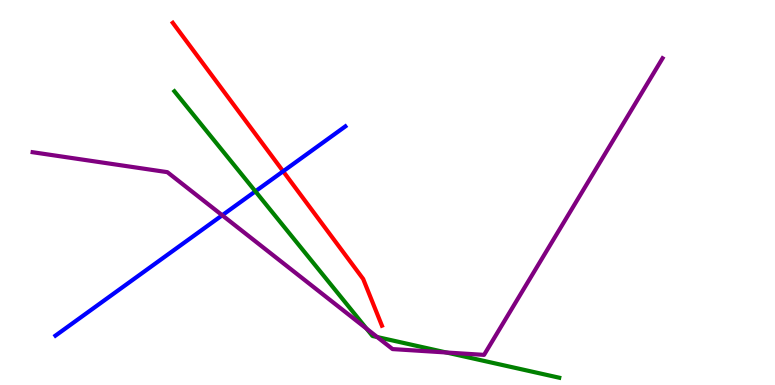[{'lines': ['blue', 'red'], 'intersections': [{'x': 3.65, 'y': 5.55}]}, {'lines': ['green', 'red'], 'intersections': []}, {'lines': ['purple', 'red'], 'intersections': []}, {'lines': ['blue', 'green'], 'intersections': [{'x': 3.3, 'y': 5.03}]}, {'lines': ['blue', 'purple'], 'intersections': [{'x': 2.87, 'y': 4.41}]}, {'lines': ['green', 'purple'], 'intersections': [{'x': 4.73, 'y': 1.46}, {'x': 4.87, 'y': 1.25}, {'x': 5.76, 'y': 0.844}]}]